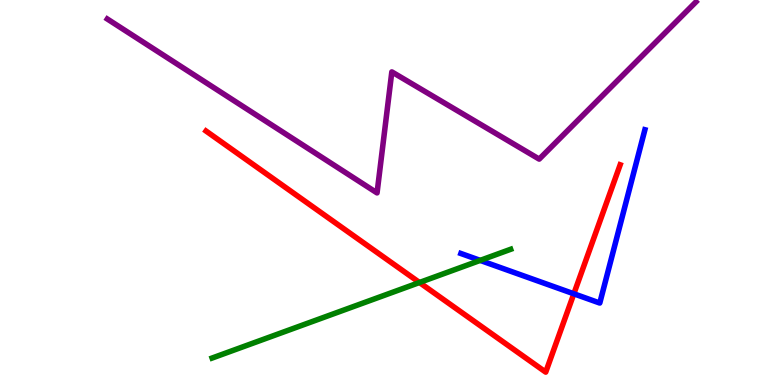[{'lines': ['blue', 'red'], 'intersections': [{'x': 7.4, 'y': 2.37}]}, {'lines': ['green', 'red'], 'intersections': [{'x': 5.41, 'y': 2.66}]}, {'lines': ['purple', 'red'], 'intersections': []}, {'lines': ['blue', 'green'], 'intersections': [{'x': 6.2, 'y': 3.24}]}, {'lines': ['blue', 'purple'], 'intersections': []}, {'lines': ['green', 'purple'], 'intersections': []}]